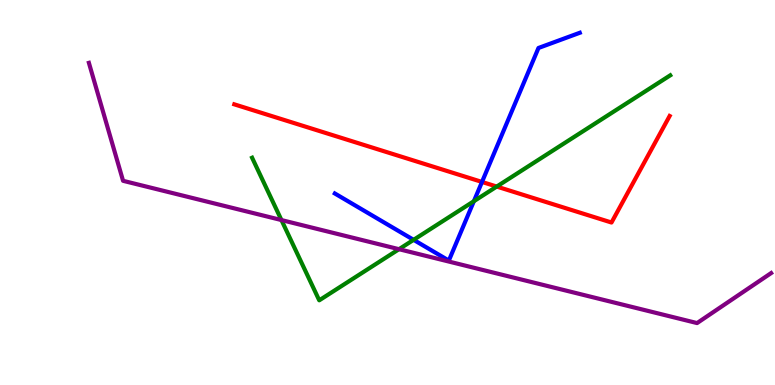[{'lines': ['blue', 'red'], 'intersections': [{'x': 6.22, 'y': 5.27}]}, {'lines': ['green', 'red'], 'intersections': [{'x': 6.41, 'y': 5.15}]}, {'lines': ['purple', 'red'], 'intersections': []}, {'lines': ['blue', 'green'], 'intersections': [{'x': 5.34, 'y': 3.77}, {'x': 6.11, 'y': 4.77}]}, {'lines': ['blue', 'purple'], 'intersections': []}, {'lines': ['green', 'purple'], 'intersections': [{'x': 3.63, 'y': 4.28}, {'x': 5.15, 'y': 3.53}]}]